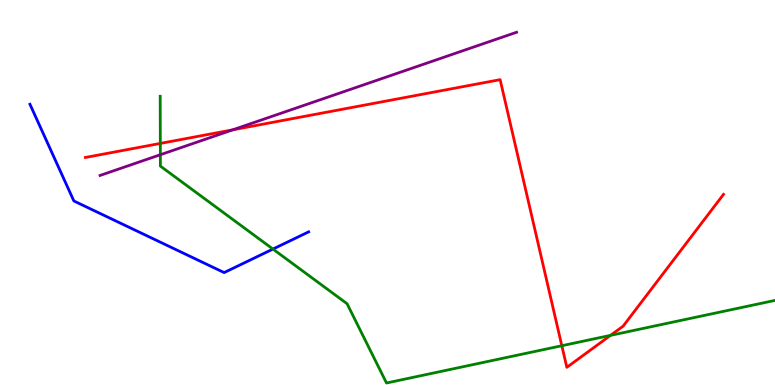[{'lines': ['blue', 'red'], 'intersections': []}, {'lines': ['green', 'red'], 'intersections': [{'x': 2.07, 'y': 6.27}, {'x': 7.25, 'y': 1.02}, {'x': 7.88, 'y': 1.29}]}, {'lines': ['purple', 'red'], 'intersections': [{'x': 3.0, 'y': 6.63}]}, {'lines': ['blue', 'green'], 'intersections': [{'x': 3.52, 'y': 3.53}]}, {'lines': ['blue', 'purple'], 'intersections': []}, {'lines': ['green', 'purple'], 'intersections': [{'x': 2.07, 'y': 5.98}]}]